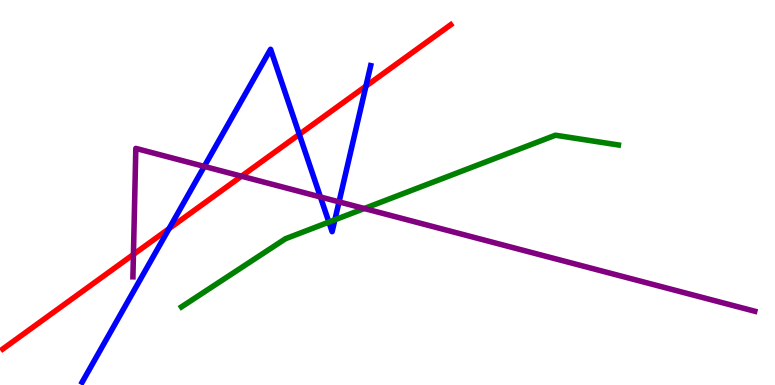[{'lines': ['blue', 'red'], 'intersections': [{'x': 2.18, 'y': 4.06}, {'x': 3.86, 'y': 6.51}, {'x': 4.72, 'y': 7.76}]}, {'lines': ['green', 'red'], 'intersections': []}, {'lines': ['purple', 'red'], 'intersections': [{'x': 1.72, 'y': 3.39}, {'x': 3.12, 'y': 5.42}]}, {'lines': ['blue', 'green'], 'intersections': [{'x': 4.24, 'y': 4.23}, {'x': 4.32, 'y': 4.29}]}, {'lines': ['blue', 'purple'], 'intersections': [{'x': 2.64, 'y': 5.68}, {'x': 4.13, 'y': 4.88}, {'x': 4.37, 'y': 4.76}]}, {'lines': ['green', 'purple'], 'intersections': [{'x': 4.7, 'y': 4.58}]}]